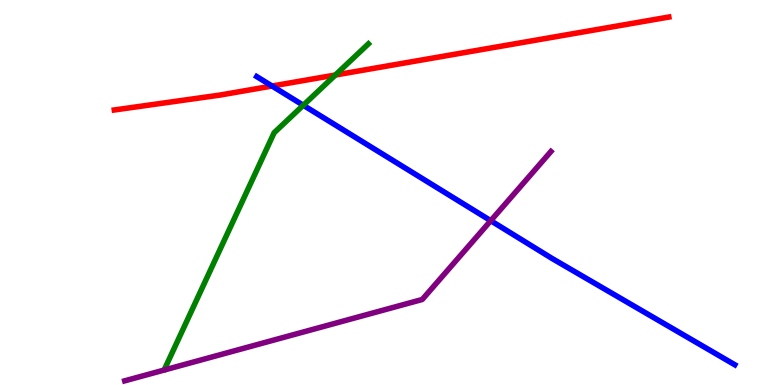[{'lines': ['blue', 'red'], 'intersections': [{'x': 3.51, 'y': 7.77}]}, {'lines': ['green', 'red'], 'intersections': [{'x': 4.33, 'y': 8.05}]}, {'lines': ['purple', 'red'], 'intersections': []}, {'lines': ['blue', 'green'], 'intersections': [{'x': 3.91, 'y': 7.27}]}, {'lines': ['blue', 'purple'], 'intersections': [{'x': 6.33, 'y': 4.27}]}, {'lines': ['green', 'purple'], 'intersections': []}]